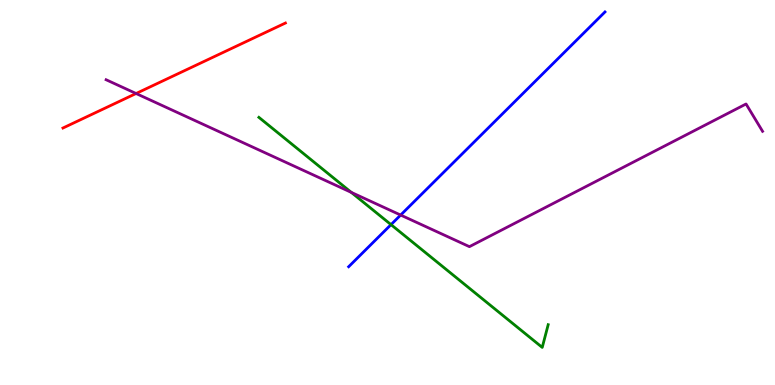[{'lines': ['blue', 'red'], 'intersections': []}, {'lines': ['green', 'red'], 'intersections': []}, {'lines': ['purple', 'red'], 'intersections': [{'x': 1.76, 'y': 7.57}]}, {'lines': ['blue', 'green'], 'intersections': [{'x': 5.05, 'y': 4.17}]}, {'lines': ['blue', 'purple'], 'intersections': [{'x': 5.17, 'y': 4.41}]}, {'lines': ['green', 'purple'], 'intersections': [{'x': 4.53, 'y': 5.0}]}]